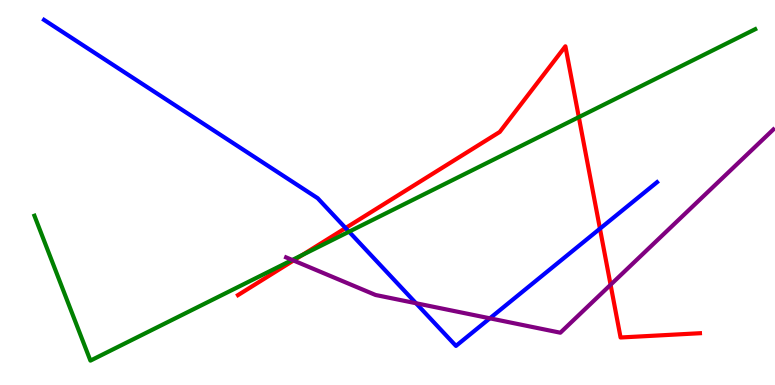[{'lines': ['blue', 'red'], 'intersections': [{'x': 4.46, 'y': 4.08}, {'x': 7.74, 'y': 4.06}]}, {'lines': ['green', 'red'], 'intersections': [{'x': 3.9, 'y': 3.38}, {'x': 7.47, 'y': 6.96}]}, {'lines': ['purple', 'red'], 'intersections': [{'x': 3.79, 'y': 3.23}, {'x': 7.88, 'y': 2.6}]}, {'lines': ['blue', 'green'], 'intersections': [{'x': 4.5, 'y': 3.98}]}, {'lines': ['blue', 'purple'], 'intersections': [{'x': 5.37, 'y': 2.12}, {'x': 6.32, 'y': 1.73}]}, {'lines': ['green', 'purple'], 'intersections': [{'x': 3.77, 'y': 3.25}]}]